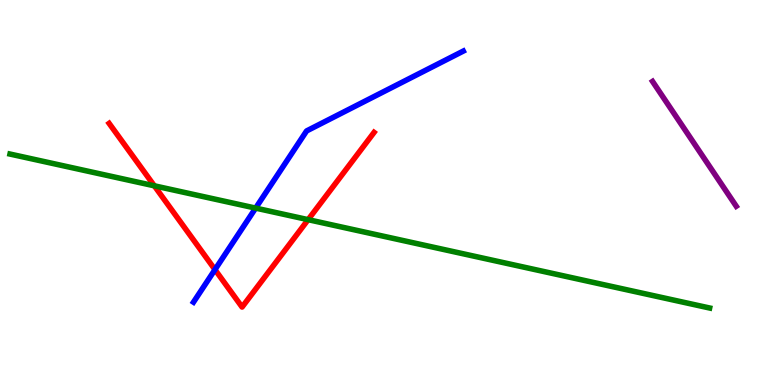[{'lines': ['blue', 'red'], 'intersections': [{'x': 2.77, 'y': 3.0}]}, {'lines': ['green', 'red'], 'intersections': [{'x': 1.99, 'y': 5.17}, {'x': 3.98, 'y': 4.29}]}, {'lines': ['purple', 'red'], 'intersections': []}, {'lines': ['blue', 'green'], 'intersections': [{'x': 3.3, 'y': 4.59}]}, {'lines': ['blue', 'purple'], 'intersections': []}, {'lines': ['green', 'purple'], 'intersections': []}]